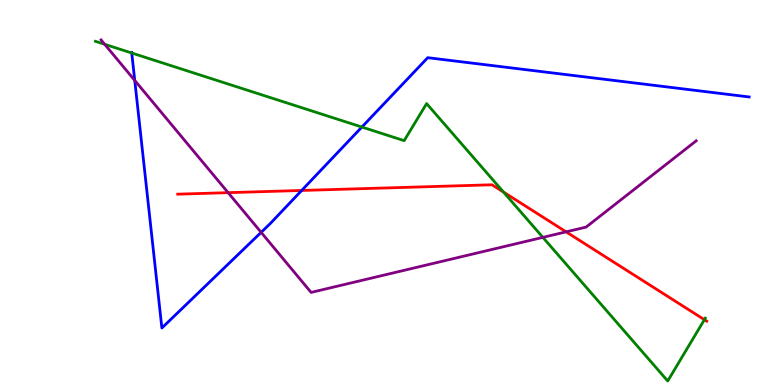[{'lines': ['blue', 'red'], 'intersections': [{'x': 3.89, 'y': 5.05}]}, {'lines': ['green', 'red'], 'intersections': [{'x': 6.5, 'y': 5.01}, {'x': 9.09, 'y': 1.7}]}, {'lines': ['purple', 'red'], 'intersections': [{'x': 2.94, 'y': 5.0}, {'x': 7.3, 'y': 3.98}]}, {'lines': ['blue', 'green'], 'intersections': [{'x': 1.7, 'y': 8.62}, {'x': 4.67, 'y': 6.7}]}, {'lines': ['blue', 'purple'], 'intersections': [{'x': 1.74, 'y': 7.91}, {'x': 3.37, 'y': 3.96}]}, {'lines': ['green', 'purple'], 'intersections': [{'x': 1.35, 'y': 8.85}, {'x': 7.0, 'y': 3.83}]}]